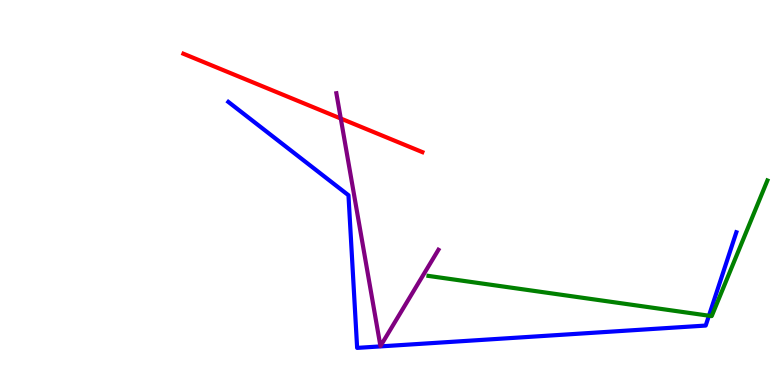[{'lines': ['blue', 'red'], 'intersections': []}, {'lines': ['green', 'red'], 'intersections': []}, {'lines': ['purple', 'red'], 'intersections': [{'x': 4.4, 'y': 6.92}]}, {'lines': ['blue', 'green'], 'intersections': [{'x': 9.15, 'y': 1.8}]}, {'lines': ['blue', 'purple'], 'intersections': []}, {'lines': ['green', 'purple'], 'intersections': []}]